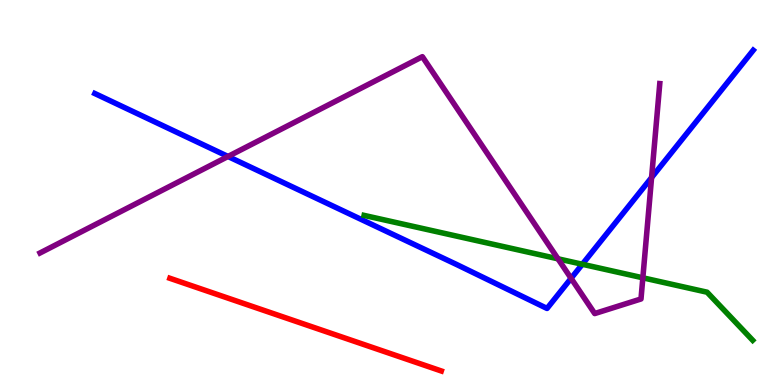[{'lines': ['blue', 'red'], 'intersections': []}, {'lines': ['green', 'red'], 'intersections': []}, {'lines': ['purple', 'red'], 'intersections': []}, {'lines': ['blue', 'green'], 'intersections': [{'x': 7.51, 'y': 3.14}]}, {'lines': ['blue', 'purple'], 'intersections': [{'x': 2.94, 'y': 5.94}, {'x': 7.37, 'y': 2.77}, {'x': 8.41, 'y': 5.39}]}, {'lines': ['green', 'purple'], 'intersections': [{'x': 7.2, 'y': 3.28}, {'x': 8.29, 'y': 2.78}]}]